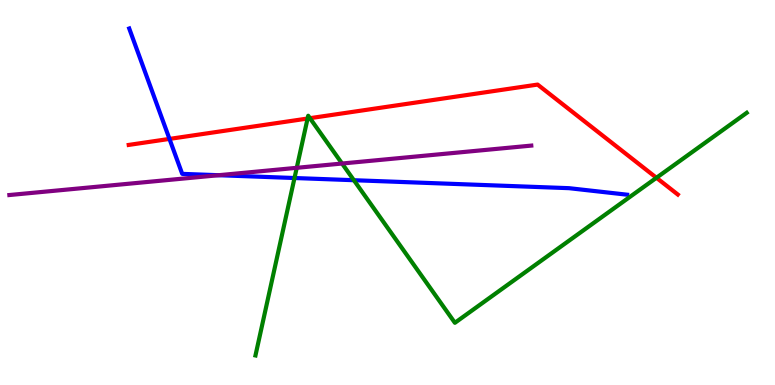[{'lines': ['blue', 'red'], 'intersections': [{'x': 2.19, 'y': 6.39}]}, {'lines': ['green', 'red'], 'intersections': [{'x': 3.97, 'y': 6.92}, {'x': 4.0, 'y': 6.93}, {'x': 8.47, 'y': 5.38}]}, {'lines': ['purple', 'red'], 'intersections': []}, {'lines': ['blue', 'green'], 'intersections': [{'x': 3.8, 'y': 5.38}, {'x': 4.57, 'y': 5.32}]}, {'lines': ['blue', 'purple'], 'intersections': [{'x': 2.82, 'y': 5.45}]}, {'lines': ['green', 'purple'], 'intersections': [{'x': 3.83, 'y': 5.64}, {'x': 4.41, 'y': 5.75}]}]